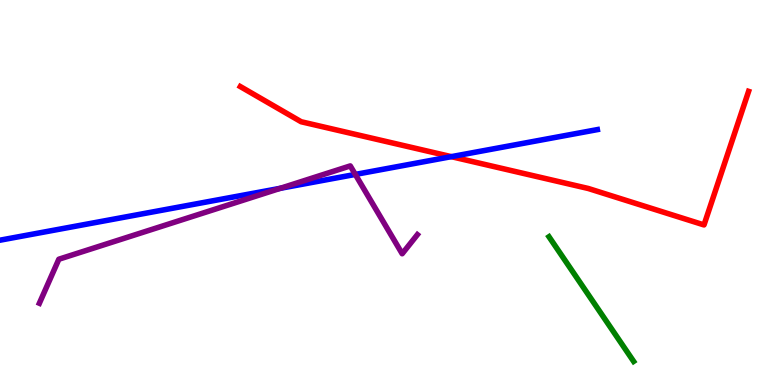[{'lines': ['blue', 'red'], 'intersections': [{'x': 5.82, 'y': 5.93}]}, {'lines': ['green', 'red'], 'intersections': []}, {'lines': ['purple', 'red'], 'intersections': []}, {'lines': ['blue', 'green'], 'intersections': []}, {'lines': ['blue', 'purple'], 'intersections': [{'x': 3.62, 'y': 5.11}, {'x': 4.58, 'y': 5.47}]}, {'lines': ['green', 'purple'], 'intersections': []}]